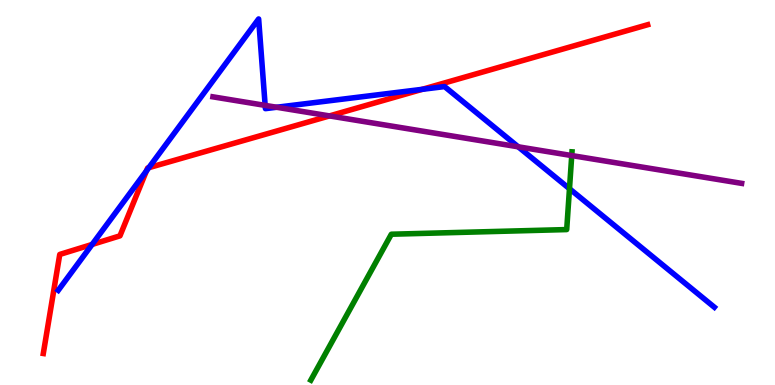[{'lines': ['blue', 'red'], 'intersections': [{'x': 1.19, 'y': 3.65}, {'x': 1.89, 'y': 5.56}, {'x': 1.92, 'y': 5.64}, {'x': 5.45, 'y': 7.68}]}, {'lines': ['green', 'red'], 'intersections': []}, {'lines': ['purple', 'red'], 'intersections': [{'x': 4.25, 'y': 6.99}]}, {'lines': ['blue', 'green'], 'intersections': [{'x': 7.35, 'y': 5.1}]}, {'lines': ['blue', 'purple'], 'intersections': [{'x': 3.42, 'y': 7.26}, {'x': 3.57, 'y': 7.21}, {'x': 6.69, 'y': 6.19}]}, {'lines': ['green', 'purple'], 'intersections': [{'x': 7.38, 'y': 5.96}]}]